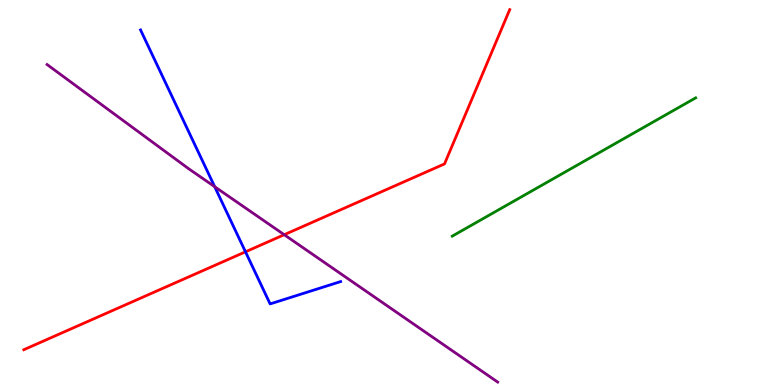[{'lines': ['blue', 'red'], 'intersections': [{'x': 3.17, 'y': 3.46}]}, {'lines': ['green', 'red'], 'intersections': []}, {'lines': ['purple', 'red'], 'intersections': [{'x': 3.67, 'y': 3.9}]}, {'lines': ['blue', 'green'], 'intersections': []}, {'lines': ['blue', 'purple'], 'intersections': [{'x': 2.77, 'y': 5.15}]}, {'lines': ['green', 'purple'], 'intersections': []}]